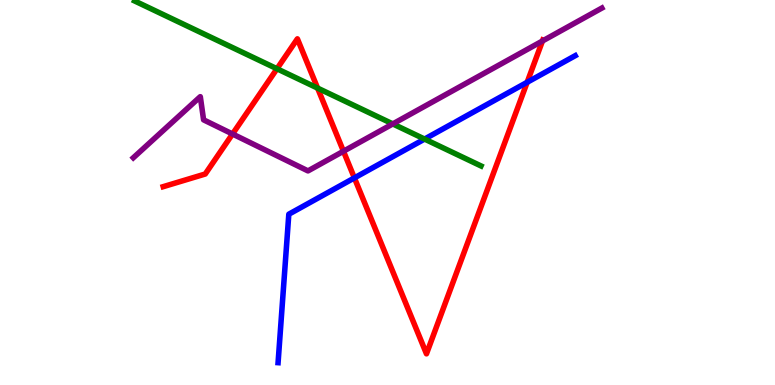[{'lines': ['blue', 'red'], 'intersections': [{'x': 4.57, 'y': 5.38}, {'x': 6.8, 'y': 7.86}]}, {'lines': ['green', 'red'], 'intersections': [{'x': 3.57, 'y': 8.21}, {'x': 4.1, 'y': 7.71}]}, {'lines': ['purple', 'red'], 'intersections': [{'x': 3.0, 'y': 6.52}, {'x': 4.43, 'y': 6.07}, {'x': 7.0, 'y': 8.94}]}, {'lines': ['blue', 'green'], 'intersections': [{'x': 5.48, 'y': 6.39}]}, {'lines': ['blue', 'purple'], 'intersections': []}, {'lines': ['green', 'purple'], 'intersections': [{'x': 5.07, 'y': 6.78}]}]